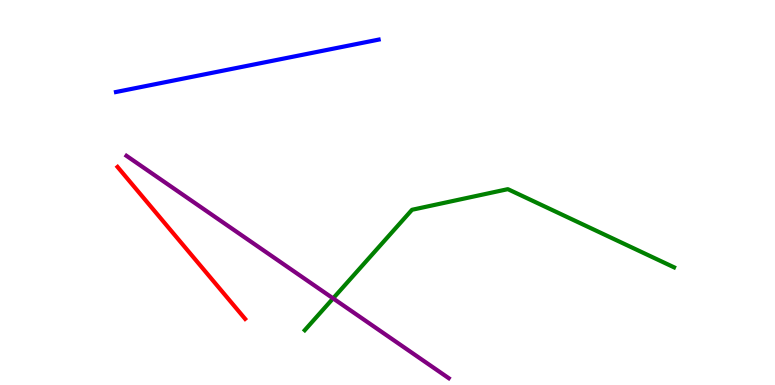[{'lines': ['blue', 'red'], 'intersections': []}, {'lines': ['green', 'red'], 'intersections': []}, {'lines': ['purple', 'red'], 'intersections': []}, {'lines': ['blue', 'green'], 'intersections': []}, {'lines': ['blue', 'purple'], 'intersections': []}, {'lines': ['green', 'purple'], 'intersections': [{'x': 4.3, 'y': 2.25}]}]